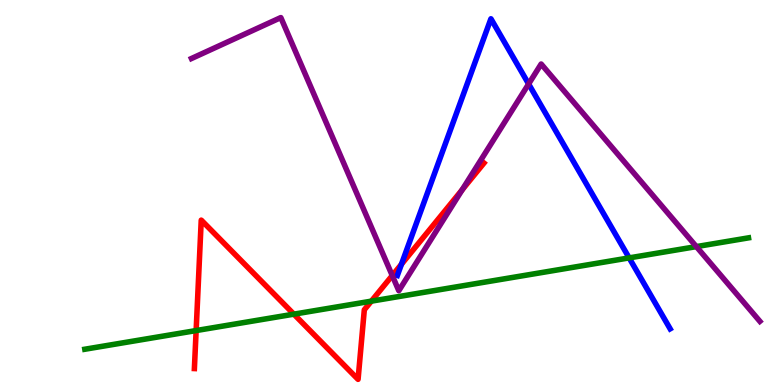[{'lines': ['blue', 'red'], 'intersections': [{'x': 5.18, 'y': 3.14}]}, {'lines': ['green', 'red'], 'intersections': [{'x': 2.53, 'y': 1.41}, {'x': 3.79, 'y': 1.84}, {'x': 4.79, 'y': 2.18}]}, {'lines': ['purple', 'red'], 'intersections': [{'x': 5.06, 'y': 2.84}, {'x': 5.96, 'y': 5.07}]}, {'lines': ['blue', 'green'], 'intersections': [{'x': 8.12, 'y': 3.3}]}, {'lines': ['blue', 'purple'], 'intersections': [{'x': 6.82, 'y': 7.82}]}, {'lines': ['green', 'purple'], 'intersections': [{'x': 8.99, 'y': 3.59}]}]